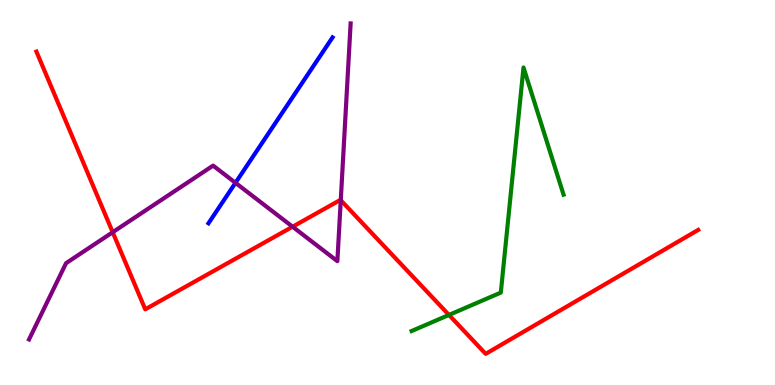[{'lines': ['blue', 'red'], 'intersections': []}, {'lines': ['green', 'red'], 'intersections': [{'x': 5.79, 'y': 1.82}]}, {'lines': ['purple', 'red'], 'intersections': [{'x': 1.45, 'y': 3.97}, {'x': 3.78, 'y': 4.11}, {'x': 4.4, 'y': 4.8}]}, {'lines': ['blue', 'green'], 'intersections': []}, {'lines': ['blue', 'purple'], 'intersections': [{'x': 3.04, 'y': 5.25}]}, {'lines': ['green', 'purple'], 'intersections': []}]